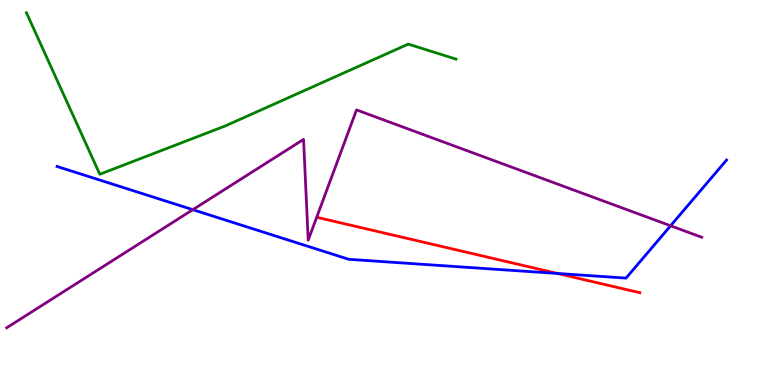[{'lines': ['blue', 'red'], 'intersections': [{'x': 7.19, 'y': 2.9}]}, {'lines': ['green', 'red'], 'intersections': []}, {'lines': ['purple', 'red'], 'intersections': []}, {'lines': ['blue', 'green'], 'intersections': []}, {'lines': ['blue', 'purple'], 'intersections': [{'x': 2.49, 'y': 4.55}, {'x': 8.65, 'y': 4.14}]}, {'lines': ['green', 'purple'], 'intersections': []}]